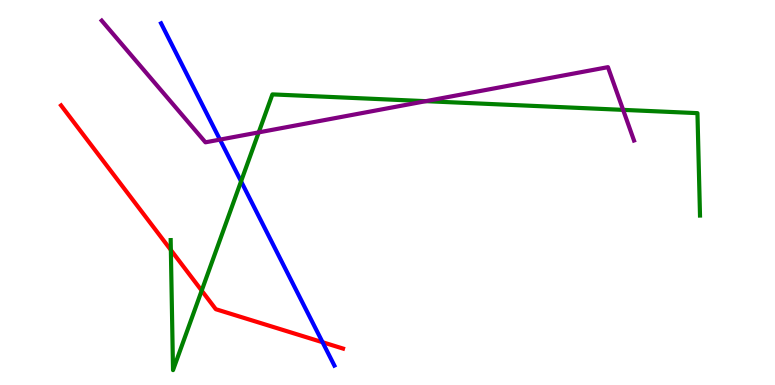[{'lines': ['blue', 'red'], 'intersections': [{'x': 4.16, 'y': 1.11}]}, {'lines': ['green', 'red'], 'intersections': [{'x': 2.2, 'y': 3.51}, {'x': 2.6, 'y': 2.45}]}, {'lines': ['purple', 'red'], 'intersections': []}, {'lines': ['blue', 'green'], 'intersections': [{'x': 3.11, 'y': 5.29}]}, {'lines': ['blue', 'purple'], 'intersections': [{'x': 2.84, 'y': 6.37}]}, {'lines': ['green', 'purple'], 'intersections': [{'x': 3.34, 'y': 6.56}, {'x': 5.49, 'y': 7.37}, {'x': 8.04, 'y': 7.15}]}]